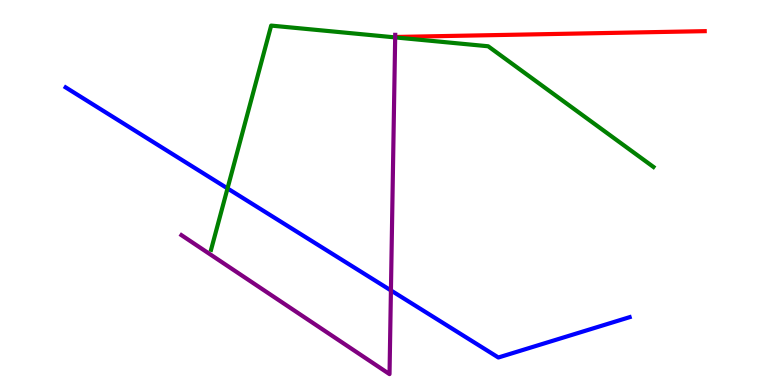[{'lines': ['blue', 'red'], 'intersections': []}, {'lines': ['green', 'red'], 'intersections': []}, {'lines': ['purple', 'red'], 'intersections': []}, {'lines': ['blue', 'green'], 'intersections': [{'x': 2.94, 'y': 5.11}]}, {'lines': ['blue', 'purple'], 'intersections': [{'x': 5.04, 'y': 2.46}]}, {'lines': ['green', 'purple'], 'intersections': [{'x': 5.1, 'y': 9.03}]}]